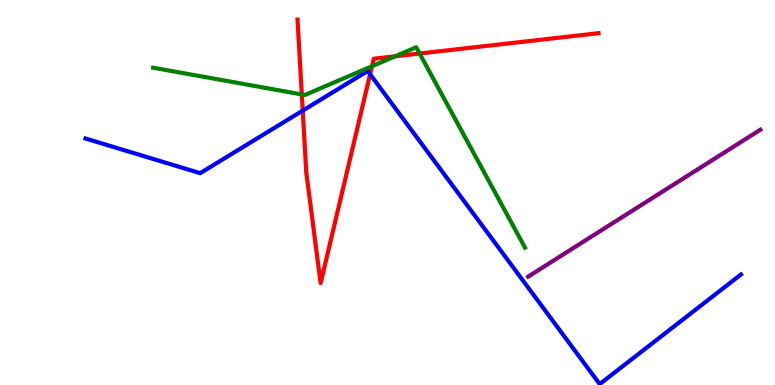[{'lines': ['blue', 'red'], 'intersections': [{'x': 3.91, 'y': 7.13}, {'x': 4.78, 'y': 8.07}]}, {'lines': ['green', 'red'], 'intersections': [{'x': 3.89, 'y': 7.55}, {'x': 4.8, 'y': 8.28}, {'x': 5.1, 'y': 8.54}, {'x': 5.41, 'y': 8.61}]}, {'lines': ['purple', 'red'], 'intersections': []}, {'lines': ['blue', 'green'], 'intersections': []}, {'lines': ['blue', 'purple'], 'intersections': []}, {'lines': ['green', 'purple'], 'intersections': []}]